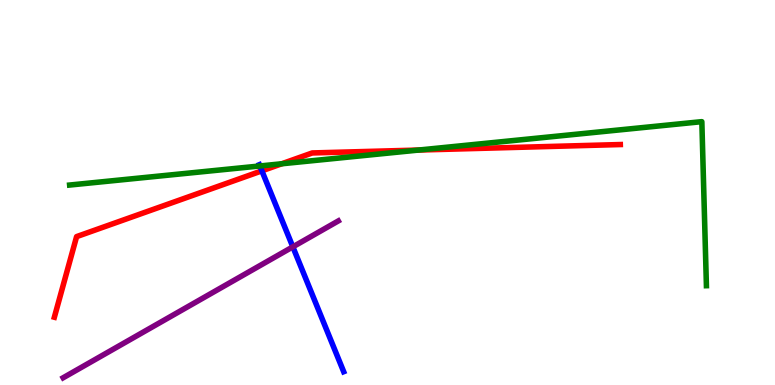[{'lines': ['blue', 'red'], 'intersections': [{'x': 3.38, 'y': 5.56}]}, {'lines': ['green', 'red'], 'intersections': [{'x': 3.64, 'y': 5.75}, {'x': 5.4, 'y': 6.1}]}, {'lines': ['purple', 'red'], 'intersections': []}, {'lines': ['blue', 'green'], 'intersections': [{'x': 3.35, 'y': 5.69}]}, {'lines': ['blue', 'purple'], 'intersections': [{'x': 3.78, 'y': 3.59}]}, {'lines': ['green', 'purple'], 'intersections': []}]